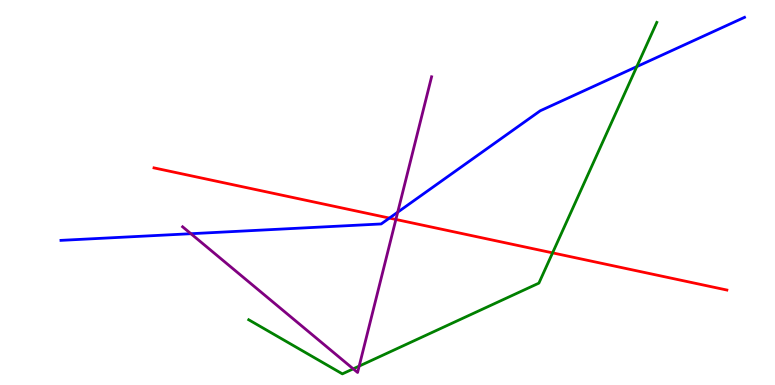[{'lines': ['blue', 'red'], 'intersections': [{'x': 5.02, 'y': 4.34}]}, {'lines': ['green', 'red'], 'intersections': [{'x': 7.13, 'y': 3.43}]}, {'lines': ['purple', 'red'], 'intersections': [{'x': 5.11, 'y': 4.3}]}, {'lines': ['blue', 'green'], 'intersections': [{'x': 8.22, 'y': 8.27}]}, {'lines': ['blue', 'purple'], 'intersections': [{'x': 2.46, 'y': 3.93}, {'x': 5.13, 'y': 4.49}]}, {'lines': ['green', 'purple'], 'intersections': [{'x': 4.56, 'y': 0.42}, {'x': 4.63, 'y': 0.491}]}]